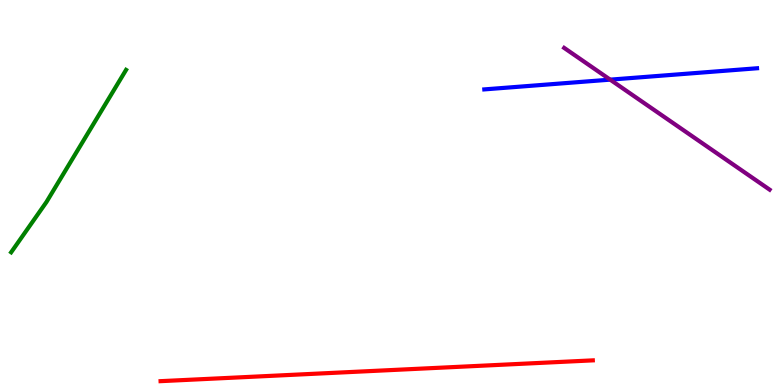[{'lines': ['blue', 'red'], 'intersections': []}, {'lines': ['green', 'red'], 'intersections': []}, {'lines': ['purple', 'red'], 'intersections': []}, {'lines': ['blue', 'green'], 'intersections': []}, {'lines': ['blue', 'purple'], 'intersections': [{'x': 7.87, 'y': 7.93}]}, {'lines': ['green', 'purple'], 'intersections': []}]